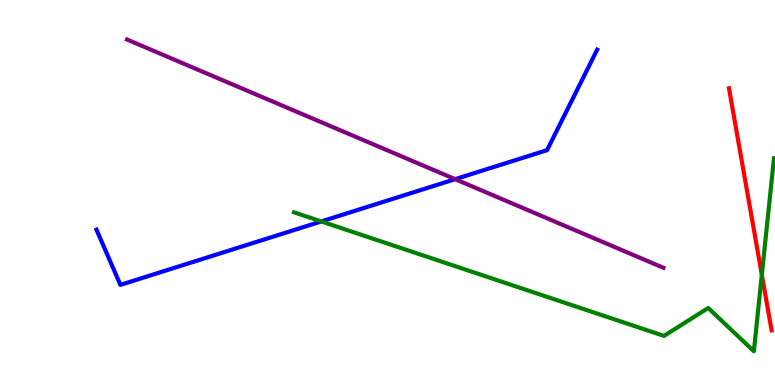[{'lines': ['blue', 'red'], 'intersections': []}, {'lines': ['green', 'red'], 'intersections': [{'x': 9.83, 'y': 2.86}]}, {'lines': ['purple', 'red'], 'intersections': []}, {'lines': ['blue', 'green'], 'intersections': [{'x': 4.15, 'y': 4.25}]}, {'lines': ['blue', 'purple'], 'intersections': [{'x': 5.87, 'y': 5.35}]}, {'lines': ['green', 'purple'], 'intersections': []}]